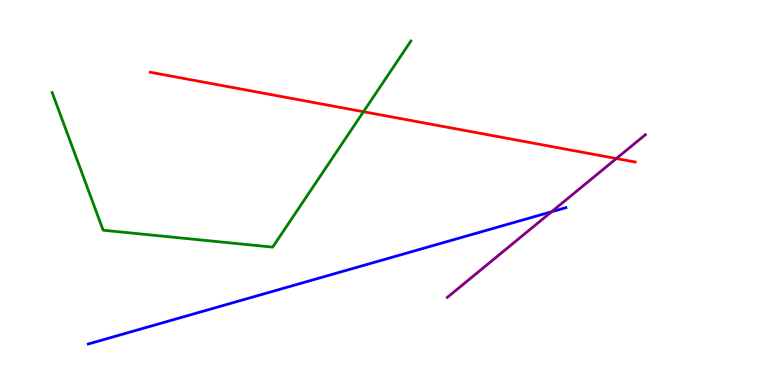[{'lines': ['blue', 'red'], 'intersections': []}, {'lines': ['green', 'red'], 'intersections': [{'x': 4.69, 'y': 7.1}]}, {'lines': ['purple', 'red'], 'intersections': [{'x': 7.95, 'y': 5.88}]}, {'lines': ['blue', 'green'], 'intersections': []}, {'lines': ['blue', 'purple'], 'intersections': [{'x': 7.12, 'y': 4.5}]}, {'lines': ['green', 'purple'], 'intersections': []}]